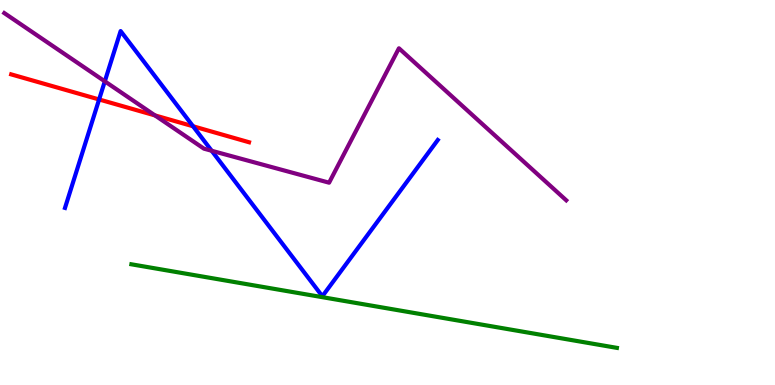[{'lines': ['blue', 'red'], 'intersections': [{'x': 1.28, 'y': 7.42}, {'x': 2.49, 'y': 6.72}]}, {'lines': ['green', 'red'], 'intersections': []}, {'lines': ['purple', 'red'], 'intersections': [{'x': 2.0, 'y': 7.0}]}, {'lines': ['blue', 'green'], 'intersections': []}, {'lines': ['blue', 'purple'], 'intersections': [{'x': 1.35, 'y': 7.89}, {'x': 2.73, 'y': 6.08}]}, {'lines': ['green', 'purple'], 'intersections': []}]